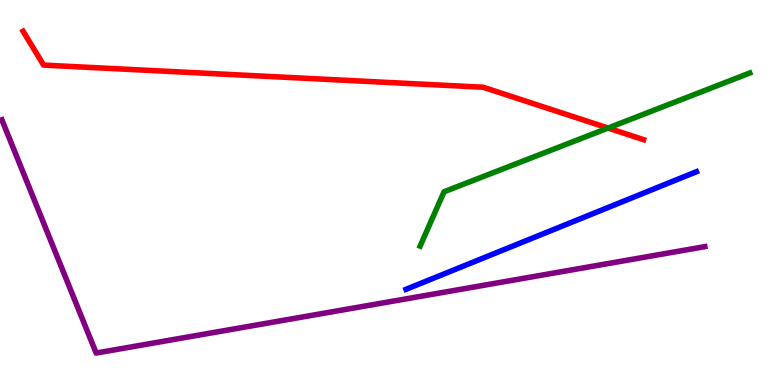[{'lines': ['blue', 'red'], 'intersections': []}, {'lines': ['green', 'red'], 'intersections': [{'x': 7.85, 'y': 6.67}]}, {'lines': ['purple', 'red'], 'intersections': []}, {'lines': ['blue', 'green'], 'intersections': []}, {'lines': ['blue', 'purple'], 'intersections': []}, {'lines': ['green', 'purple'], 'intersections': []}]